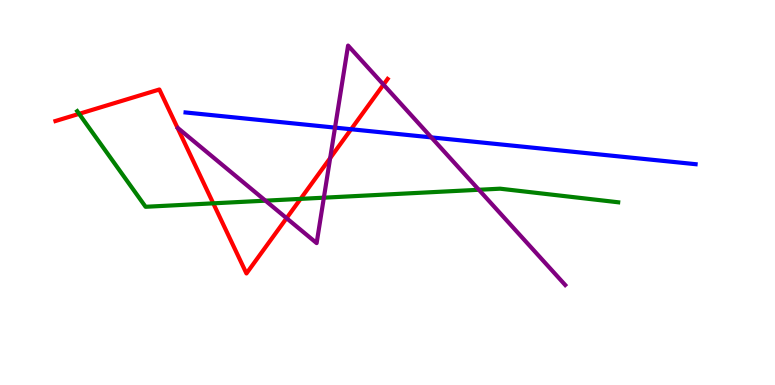[{'lines': ['blue', 'red'], 'intersections': [{'x': 4.53, 'y': 6.64}]}, {'lines': ['green', 'red'], 'intersections': [{'x': 1.02, 'y': 7.04}, {'x': 2.75, 'y': 4.72}, {'x': 3.88, 'y': 4.83}]}, {'lines': ['purple', 'red'], 'intersections': [{'x': 3.7, 'y': 4.33}, {'x': 4.26, 'y': 5.89}, {'x': 4.95, 'y': 7.8}]}, {'lines': ['blue', 'green'], 'intersections': []}, {'lines': ['blue', 'purple'], 'intersections': [{'x': 4.32, 'y': 6.69}, {'x': 5.57, 'y': 6.43}]}, {'lines': ['green', 'purple'], 'intersections': [{'x': 3.43, 'y': 4.79}, {'x': 4.18, 'y': 4.87}, {'x': 6.18, 'y': 5.07}]}]